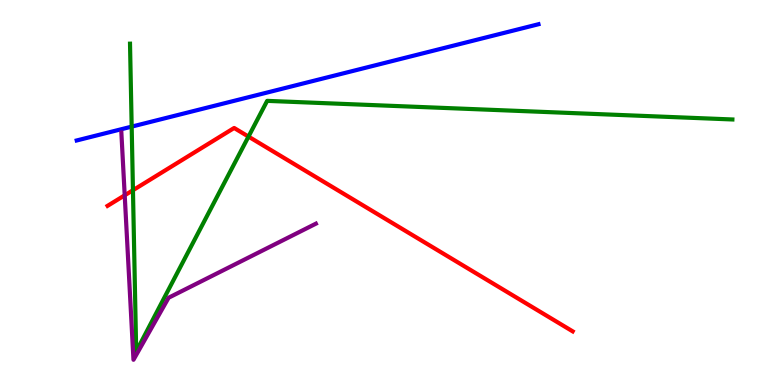[{'lines': ['blue', 'red'], 'intersections': []}, {'lines': ['green', 'red'], 'intersections': [{'x': 1.72, 'y': 5.06}, {'x': 3.21, 'y': 6.45}]}, {'lines': ['purple', 'red'], 'intersections': [{'x': 1.61, 'y': 4.93}]}, {'lines': ['blue', 'green'], 'intersections': [{'x': 1.7, 'y': 6.71}]}, {'lines': ['blue', 'purple'], 'intersections': []}, {'lines': ['green', 'purple'], 'intersections': []}]